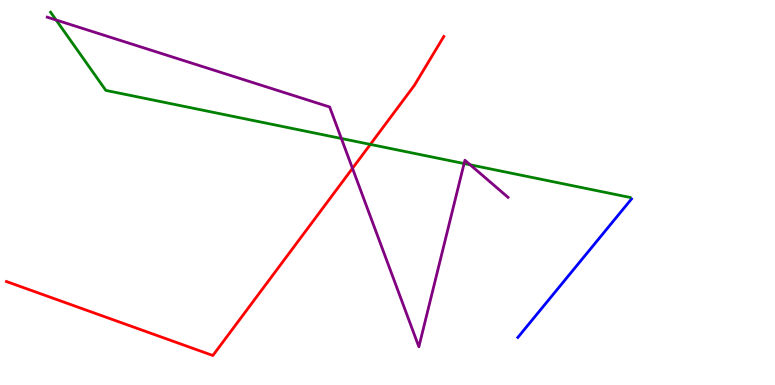[{'lines': ['blue', 'red'], 'intersections': []}, {'lines': ['green', 'red'], 'intersections': [{'x': 4.78, 'y': 6.25}]}, {'lines': ['purple', 'red'], 'intersections': [{'x': 4.55, 'y': 5.63}]}, {'lines': ['blue', 'green'], 'intersections': []}, {'lines': ['blue', 'purple'], 'intersections': []}, {'lines': ['green', 'purple'], 'intersections': [{'x': 0.724, 'y': 9.48}, {'x': 4.4, 'y': 6.4}, {'x': 5.99, 'y': 5.75}, {'x': 6.07, 'y': 5.72}]}]